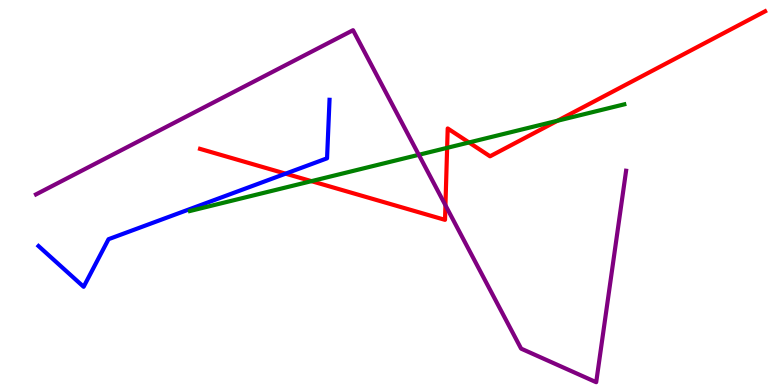[{'lines': ['blue', 'red'], 'intersections': [{'x': 3.69, 'y': 5.49}]}, {'lines': ['green', 'red'], 'intersections': [{'x': 4.02, 'y': 5.29}, {'x': 5.77, 'y': 6.16}, {'x': 6.05, 'y': 6.3}, {'x': 7.19, 'y': 6.86}]}, {'lines': ['purple', 'red'], 'intersections': [{'x': 5.75, 'y': 4.67}]}, {'lines': ['blue', 'green'], 'intersections': []}, {'lines': ['blue', 'purple'], 'intersections': []}, {'lines': ['green', 'purple'], 'intersections': [{'x': 5.4, 'y': 5.98}]}]